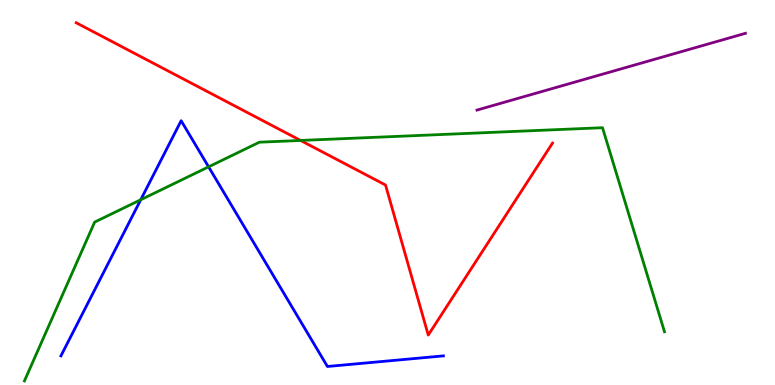[{'lines': ['blue', 'red'], 'intersections': []}, {'lines': ['green', 'red'], 'intersections': [{'x': 3.88, 'y': 6.35}]}, {'lines': ['purple', 'red'], 'intersections': []}, {'lines': ['blue', 'green'], 'intersections': [{'x': 1.82, 'y': 4.81}, {'x': 2.69, 'y': 5.67}]}, {'lines': ['blue', 'purple'], 'intersections': []}, {'lines': ['green', 'purple'], 'intersections': []}]